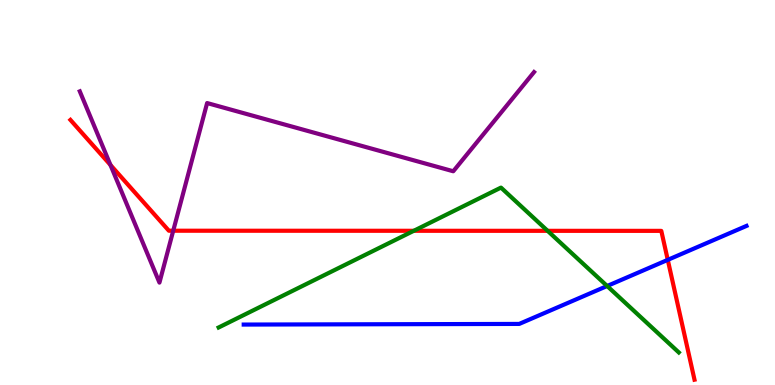[{'lines': ['blue', 'red'], 'intersections': [{'x': 8.62, 'y': 3.25}]}, {'lines': ['green', 'red'], 'intersections': [{'x': 5.34, 'y': 4.01}, {'x': 7.07, 'y': 4.0}]}, {'lines': ['purple', 'red'], 'intersections': [{'x': 1.43, 'y': 5.72}, {'x': 2.24, 'y': 4.01}]}, {'lines': ['blue', 'green'], 'intersections': [{'x': 7.83, 'y': 2.57}]}, {'lines': ['blue', 'purple'], 'intersections': []}, {'lines': ['green', 'purple'], 'intersections': []}]